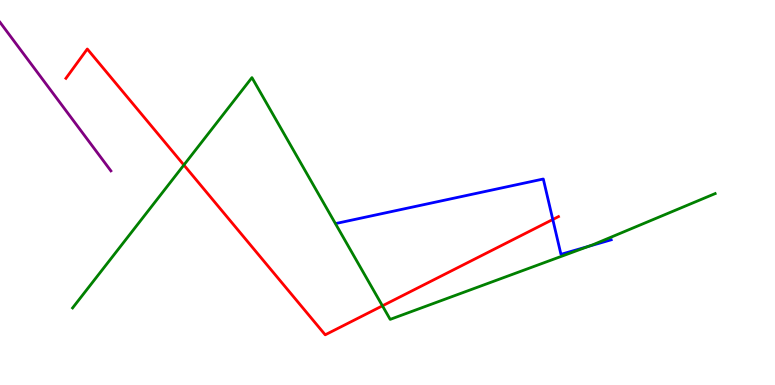[{'lines': ['blue', 'red'], 'intersections': [{'x': 7.13, 'y': 4.3}]}, {'lines': ['green', 'red'], 'intersections': [{'x': 2.37, 'y': 5.71}, {'x': 4.93, 'y': 2.06}]}, {'lines': ['purple', 'red'], 'intersections': []}, {'lines': ['blue', 'green'], 'intersections': [{'x': 7.59, 'y': 3.6}]}, {'lines': ['blue', 'purple'], 'intersections': []}, {'lines': ['green', 'purple'], 'intersections': []}]